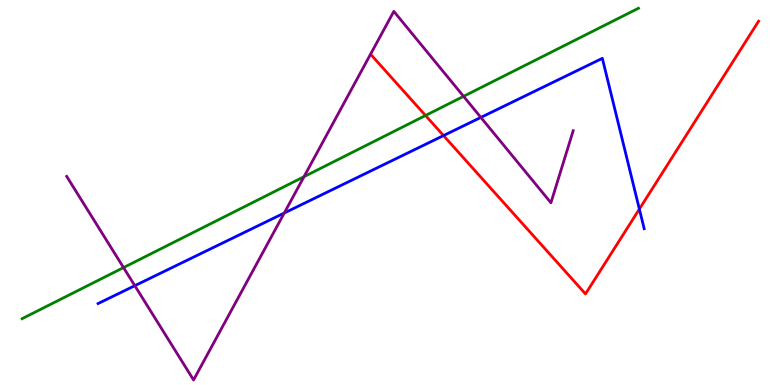[{'lines': ['blue', 'red'], 'intersections': [{'x': 5.72, 'y': 6.48}, {'x': 8.25, 'y': 4.57}]}, {'lines': ['green', 'red'], 'intersections': [{'x': 5.49, 'y': 7.0}]}, {'lines': ['purple', 'red'], 'intersections': []}, {'lines': ['blue', 'green'], 'intersections': []}, {'lines': ['blue', 'purple'], 'intersections': [{'x': 1.74, 'y': 2.58}, {'x': 3.67, 'y': 4.47}, {'x': 6.2, 'y': 6.95}]}, {'lines': ['green', 'purple'], 'intersections': [{'x': 1.59, 'y': 3.05}, {'x': 3.92, 'y': 5.41}, {'x': 5.98, 'y': 7.5}]}]